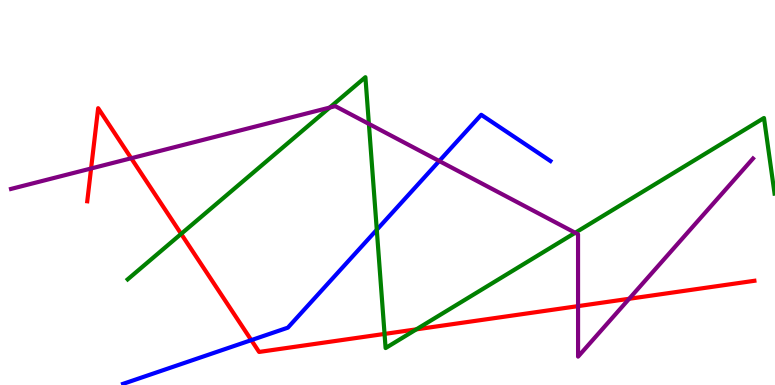[{'lines': ['blue', 'red'], 'intersections': [{'x': 3.24, 'y': 1.17}]}, {'lines': ['green', 'red'], 'intersections': [{'x': 2.34, 'y': 3.93}, {'x': 4.96, 'y': 1.33}, {'x': 5.37, 'y': 1.45}]}, {'lines': ['purple', 'red'], 'intersections': [{'x': 1.18, 'y': 5.62}, {'x': 1.69, 'y': 5.89}, {'x': 7.46, 'y': 2.05}, {'x': 8.12, 'y': 2.24}]}, {'lines': ['blue', 'green'], 'intersections': [{'x': 4.86, 'y': 4.03}]}, {'lines': ['blue', 'purple'], 'intersections': [{'x': 5.67, 'y': 5.82}]}, {'lines': ['green', 'purple'], 'intersections': [{'x': 4.25, 'y': 7.21}, {'x': 4.76, 'y': 6.78}, {'x': 7.42, 'y': 3.95}]}]